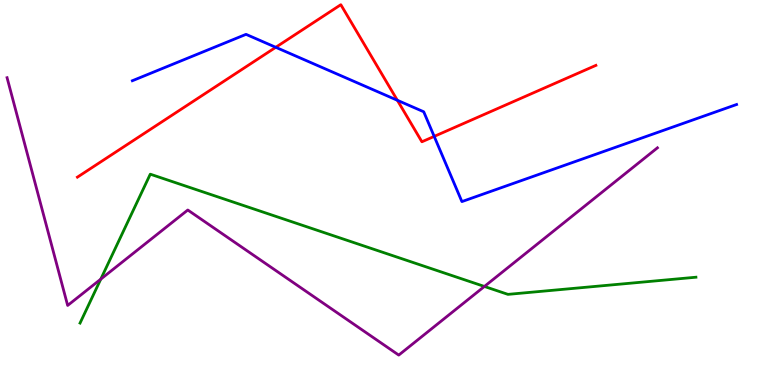[{'lines': ['blue', 'red'], 'intersections': [{'x': 3.56, 'y': 8.77}, {'x': 5.13, 'y': 7.4}, {'x': 5.6, 'y': 6.46}]}, {'lines': ['green', 'red'], 'intersections': []}, {'lines': ['purple', 'red'], 'intersections': []}, {'lines': ['blue', 'green'], 'intersections': []}, {'lines': ['blue', 'purple'], 'intersections': []}, {'lines': ['green', 'purple'], 'intersections': [{'x': 1.3, 'y': 2.75}, {'x': 6.25, 'y': 2.56}]}]